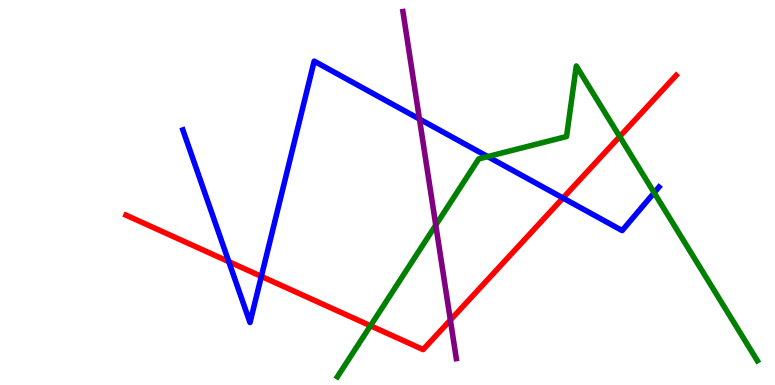[{'lines': ['blue', 'red'], 'intersections': [{'x': 2.95, 'y': 3.2}, {'x': 3.37, 'y': 2.82}, {'x': 7.26, 'y': 4.86}]}, {'lines': ['green', 'red'], 'intersections': [{'x': 4.78, 'y': 1.54}, {'x': 8.0, 'y': 6.45}]}, {'lines': ['purple', 'red'], 'intersections': [{'x': 5.81, 'y': 1.69}]}, {'lines': ['blue', 'green'], 'intersections': [{'x': 6.29, 'y': 5.93}, {'x': 8.44, 'y': 4.99}]}, {'lines': ['blue', 'purple'], 'intersections': [{'x': 5.41, 'y': 6.91}]}, {'lines': ['green', 'purple'], 'intersections': [{'x': 5.62, 'y': 4.15}]}]